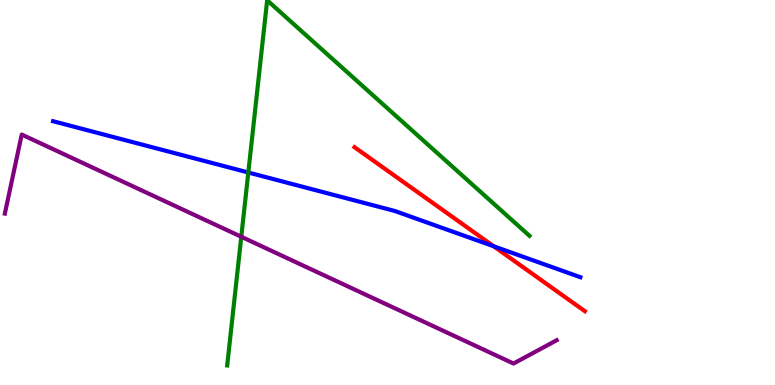[{'lines': ['blue', 'red'], 'intersections': [{'x': 6.37, 'y': 3.6}]}, {'lines': ['green', 'red'], 'intersections': []}, {'lines': ['purple', 'red'], 'intersections': []}, {'lines': ['blue', 'green'], 'intersections': [{'x': 3.2, 'y': 5.52}]}, {'lines': ['blue', 'purple'], 'intersections': []}, {'lines': ['green', 'purple'], 'intersections': [{'x': 3.11, 'y': 3.85}]}]